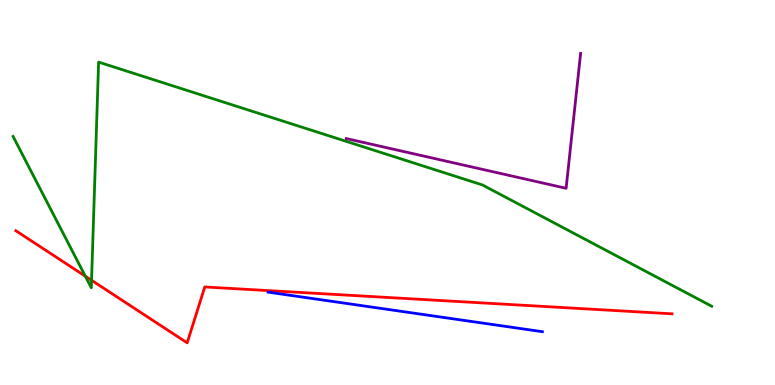[{'lines': ['blue', 'red'], 'intersections': []}, {'lines': ['green', 'red'], 'intersections': [{'x': 1.1, 'y': 2.83}, {'x': 1.18, 'y': 2.72}]}, {'lines': ['purple', 'red'], 'intersections': []}, {'lines': ['blue', 'green'], 'intersections': []}, {'lines': ['blue', 'purple'], 'intersections': []}, {'lines': ['green', 'purple'], 'intersections': []}]